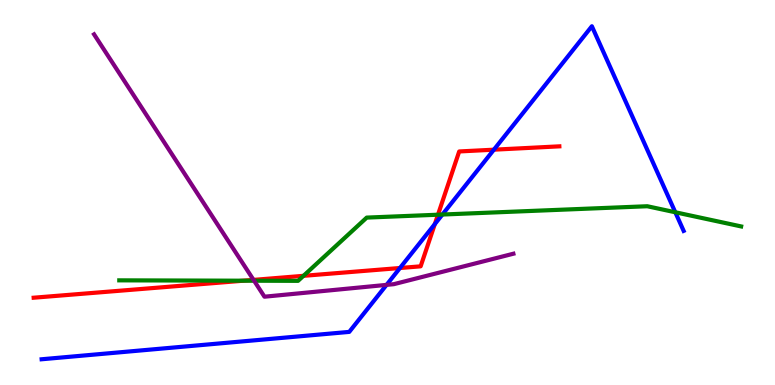[{'lines': ['blue', 'red'], 'intersections': [{'x': 5.16, 'y': 3.04}, {'x': 5.61, 'y': 4.18}, {'x': 6.37, 'y': 6.11}]}, {'lines': ['green', 'red'], 'intersections': [{'x': 3.14, 'y': 2.71}, {'x': 3.92, 'y': 2.84}, {'x': 5.65, 'y': 4.42}]}, {'lines': ['purple', 'red'], 'intersections': [{'x': 3.27, 'y': 2.73}]}, {'lines': ['blue', 'green'], 'intersections': [{'x': 5.71, 'y': 4.43}, {'x': 8.71, 'y': 4.49}]}, {'lines': ['blue', 'purple'], 'intersections': [{'x': 4.99, 'y': 2.6}]}, {'lines': ['green', 'purple'], 'intersections': [{'x': 3.28, 'y': 2.71}]}]